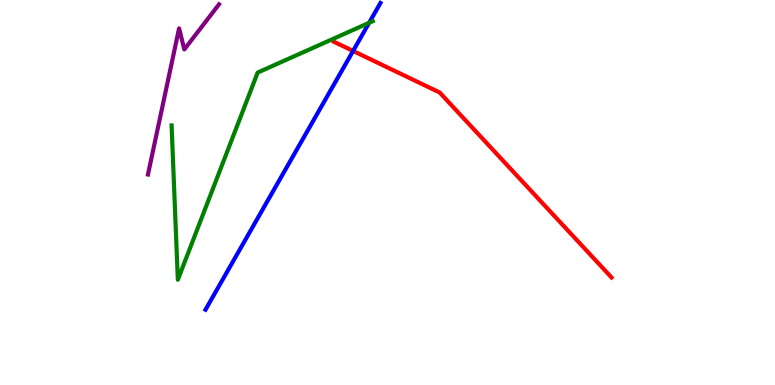[{'lines': ['blue', 'red'], 'intersections': [{'x': 4.56, 'y': 8.68}]}, {'lines': ['green', 'red'], 'intersections': []}, {'lines': ['purple', 'red'], 'intersections': []}, {'lines': ['blue', 'green'], 'intersections': [{'x': 4.76, 'y': 9.41}]}, {'lines': ['blue', 'purple'], 'intersections': []}, {'lines': ['green', 'purple'], 'intersections': []}]